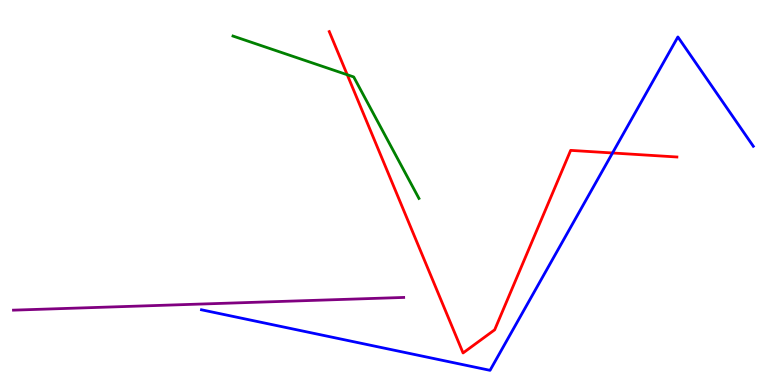[{'lines': ['blue', 'red'], 'intersections': [{'x': 7.9, 'y': 6.03}]}, {'lines': ['green', 'red'], 'intersections': [{'x': 4.48, 'y': 8.06}]}, {'lines': ['purple', 'red'], 'intersections': []}, {'lines': ['blue', 'green'], 'intersections': []}, {'lines': ['blue', 'purple'], 'intersections': []}, {'lines': ['green', 'purple'], 'intersections': []}]